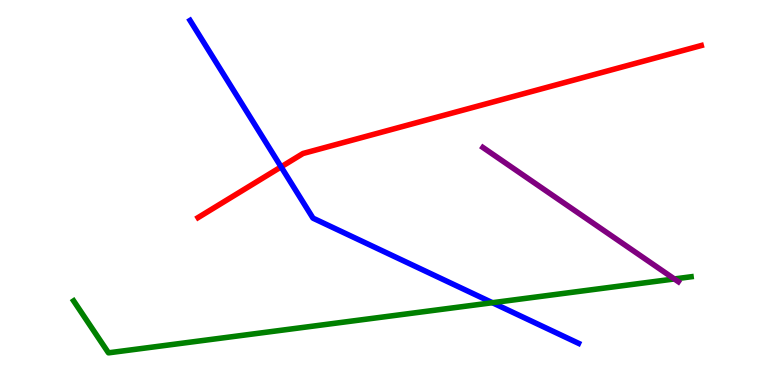[{'lines': ['blue', 'red'], 'intersections': [{'x': 3.63, 'y': 5.67}]}, {'lines': ['green', 'red'], 'intersections': []}, {'lines': ['purple', 'red'], 'intersections': []}, {'lines': ['blue', 'green'], 'intersections': [{'x': 6.35, 'y': 2.14}]}, {'lines': ['blue', 'purple'], 'intersections': []}, {'lines': ['green', 'purple'], 'intersections': [{'x': 8.7, 'y': 2.75}]}]